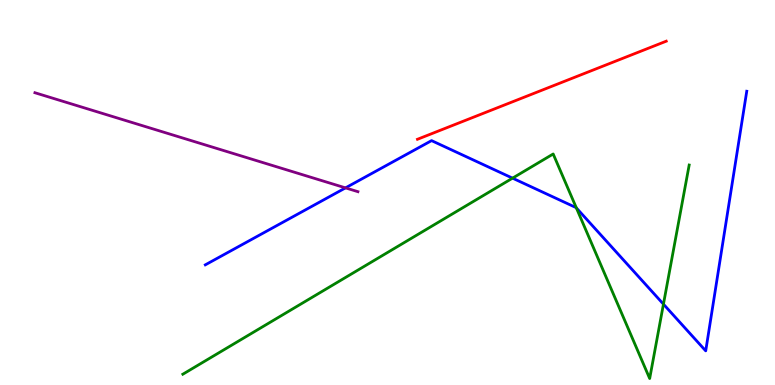[{'lines': ['blue', 'red'], 'intersections': []}, {'lines': ['green', 'red'], 'intersections': []}, {'lines': ['purple', 'red'], 'intersections': []}, {'lines': ['blue', 'green'], 'intersections': [{'x': 6.61, 'y': 5.37}, {'x': 7.44, 'y': 4.6}, {'x': 8.56, 'y': 2.1}]}, {'lines': ['blue', 'purple'], 'intersections': [{'x': 4.46, 'y': 5.12}]}, {'lines': ['green', 'purple'], 'intersections': []}]